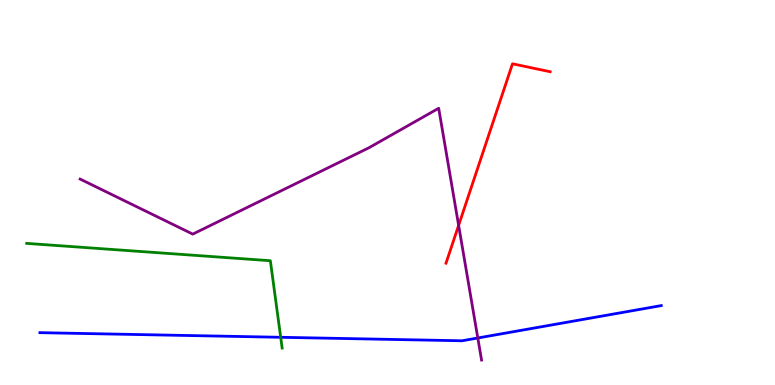[{'lines': ['blue', 'red'], 'intersections': []}, {'lines': ['green', 'red'], 'intersections': []}, {'lines': ['purple', 'red'], 'intersections': [{'x': 5.92, 'y': 4.15}]}, {'lines': ['blue', 'green'], 'intersections': [{'x': 3.62, 'y': 1.24}]}, {'lines': ['blue', 'purple'], 'intersections': [{'x': 6.17, 'y': 1.22}]}, {'lines': ['green', 'purple'], 'intersections': []}]